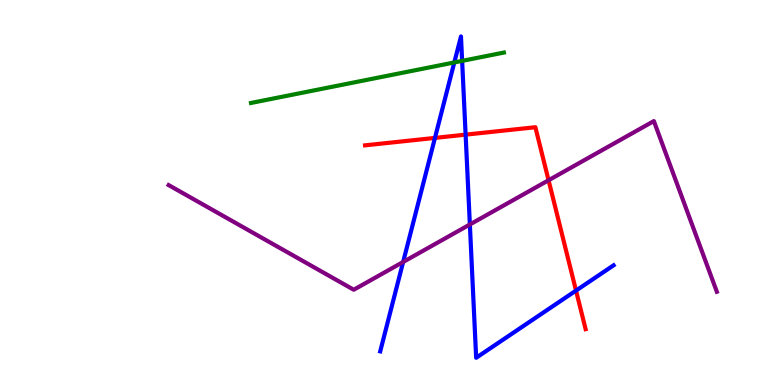[{'lines': ['blue', 'red'], 'intersections': [{'x': 5.61, 'y': 6.42}, {'x': 6.01, 'y': 6.5}, {'x': 7.43, 'y': 2.45}]}, {'lines': ['green', 'red'], 'intersections': []}, {'lines': ['purple', 'red'], 'intersections': [{'x': 7.08, 'y': 5.32}]}, {'lines': ['blue', 'green'], 'intersections': [{'x': 5.86, 'y': 8.38}, {'x': 5.96, 'y': 8.42}]}, {'lines': ['blue', 'purple'], 'intersections': [{'x': 5.2, 'y': 3.2}, {'x': 6.06, 'y': 4.17}]}, {'lines': ['green', 'purple'], 'intersections': []}]